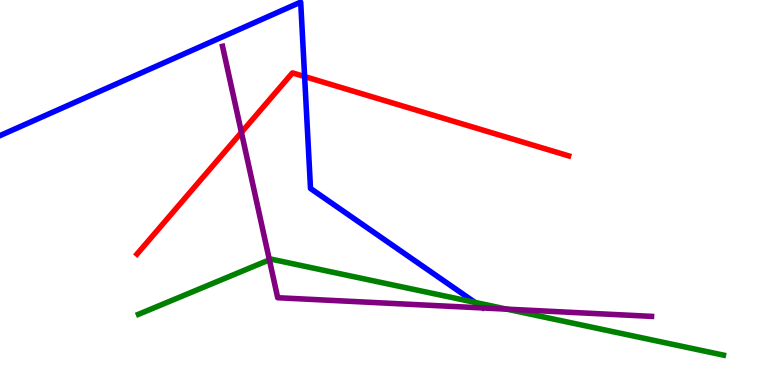[{'lines': ['blue', 'red'], 'intersections': [{'x': 3.93, 'y': 8.01}]}, {'lines': ['green', 'red'], 'intersections': []}, {'lines': ['purple', 'red'], 'intersections': [{'x': 3.12, 'y': 6.56}]}, {'lines': ['blue', 'green'], 'intersections': [{'x': 6.13, 'y': 2.15}]}, {'lines': ['blue', 'purple'], 'intersections': []}, {'lines': ['green', 'purple'], 'intersections': [{'x': 3.48, 'y': 3.25}, {'x': 6.54, 'y': 1.97}]}]